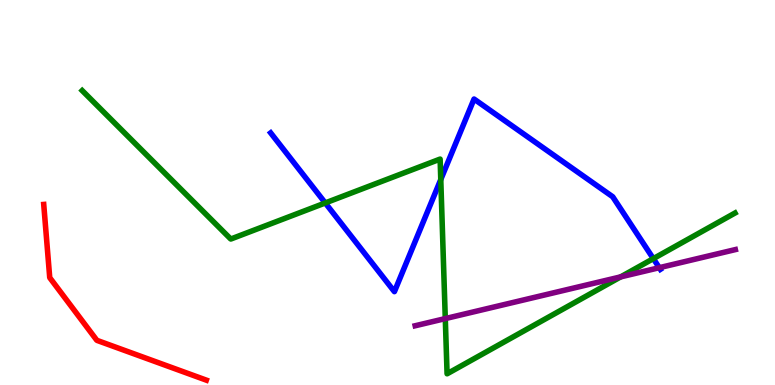[{'lines': ['blue', 'red'], 'intersections': []}, {'lines': ['green', 'red'], 'intersections': []}, {'lines': ['purple', 'red'], 'intersections': []}, {'lines': ['blue', 'green'], 'intersections': [{'x': 4.2, 'y': 4.73}, {'x': 5.69, 'y': 5.34}, {'x': 8.43, 'y': 3.28}]}, {'lines': ['blue', 'purple'], 'intersections': [{'x': 8.51, 'y': 3.05}]}, {'lines': ['green', 'purple'], 'intersections': [{'x': 5.75, 'y': 1.72}, {'x': 8.01, 'y': 2.81}]}]